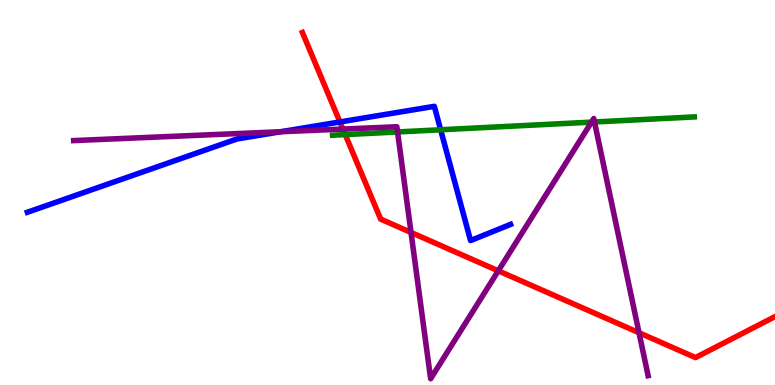[{'lines': ['blue', 'red'], 'intersections': [{'x': 4.39, 'y': 6.83}]}, {'lines': ['green', 'red'], 'intersections': [{'x': 4.45, 'y': 6.5}]}, {'lines': ['purple', 'red'], 'intersections': [{'x': 4.42, 'y': 6.65}, {'x': 5.3, 'y': 3.96}, {'x': 6.43, 'y': 2.97}, {'x': 8.25, 'y': 1.36}]}, {'lines': ['blue', 'green'], 'intersections': [{'x': 5.69, 'y': 6.63}]}, {'lines': ['blue', 'purple'], 'intersections': [{'x': 3.62, 'y': 6.58}]}, {'lines': ['green', 'purple'], 'intersections': [{'x': 5.13, 'y': 6.57}, {'x': 7.63, 'y': 6.83}, {'x': 7.67, 'y': 6.83}]}]